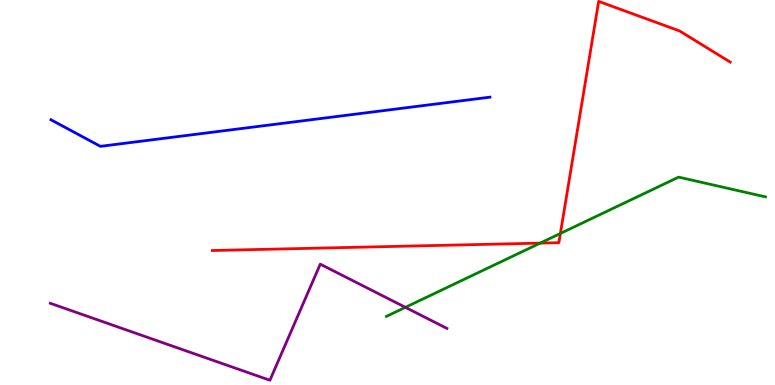[{'lines': ['blue', 'red'], 'intersections': []}, {'lines': ['green', 'red'], 'intersections': [{'x': 6.97, 'y': 3.69}, {'x': 7.23, 'y': 3.94}]}, {'lines': ['purple', 'red'], 'intersections': []}, {'lines': ['blue', 'green'], 'intersections': []}, {'lines': ['blue', 'purple'], 'intersections': []}, {'lines': ['green', 'purple'], 'intersections': [{'x': 5.23, 'y': 2.02}]}]